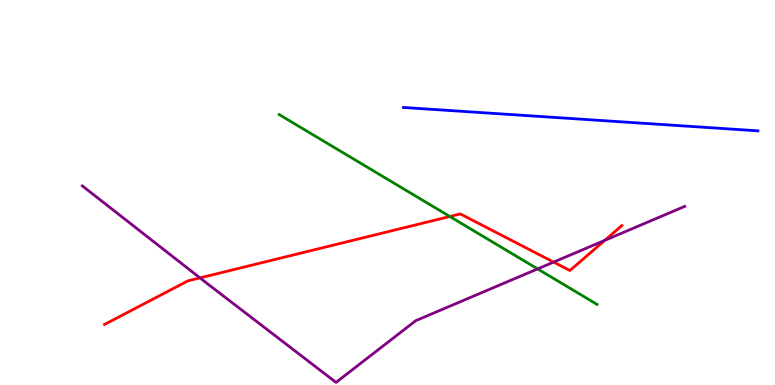[{'lines': ['blue', 'red'], 'intersections': []}, {'lines': ['green', 'red'], 'intersections': [{'x': 5.8, 'y': 4.38}]}, {'lines': ['purple', 'red'], 'intersections': [{'x': 2.58, 'y': 2.78}, {'x': 7.14, 'y': 3.19}, {'x': 7.8, 'y': 3.76}]}, {'lines': ['blue', 'green'], 'intersections': []}, {'lines': ['blue', 'purple'], 'intersections': []}, {'lines': ['green', 'purple'], 'intersections': [{'x': 6.94, 'y': 3.02}]}]